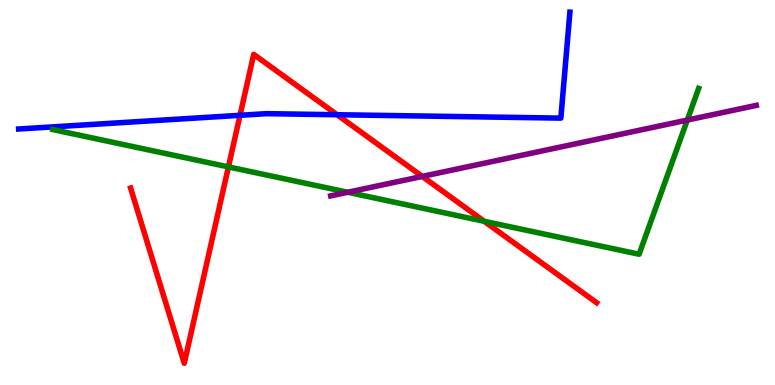[{'lines': ['blue', 'red'], 'intersections': [{'x': 3.1, 'y': 7.01}, {'x': 4.35, 'y': 7.02}]}, {'lines': ['green', 'red'], 'intersections': [{'x': 2.95, 'y': 5.67}, {'x': 6.25, 'y': 4.25}]}, {'lines': ['purple', 'red'], 'intersections': [{'x': 5.45, 'y': 5.42}]}, {'lines': ['blue', 'green'], 'intersections': []}, {'lines': ['blue', 'purple'], 'intersections': []}, {'lines': ['green', 'purple'], 'intersections': [{'x': 4.49, 'y': 5.01}, {'x': 8.87, 'y': 6.88}]}]